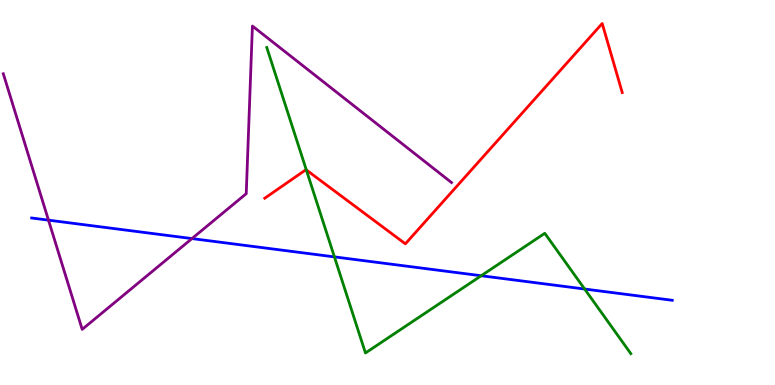[{'lines': ['blue', 'red'], 'intersections': []}, {'lines': ['green', 'red'], 'intersections': [{'x': 3.95, 'y': 5.59}]}, {'lines': ['purple', 'red'], 'intersections': []}, {'lines': ['blue', 'green'], 'intersections': [{'x': 4.31, 'y': 3.33}, {'x': 6.21, 'y': 2.84}, {'x': 7.54, 'y': 2.49}]}, {'lines': ['blue', 'purple'], 'intersections': [{'x': 0.626, 'y': 4.28}, {'x': 2.48, 'y': 3.8}]}, {'lines': ['green', 'purple'], 'intersections': []}]